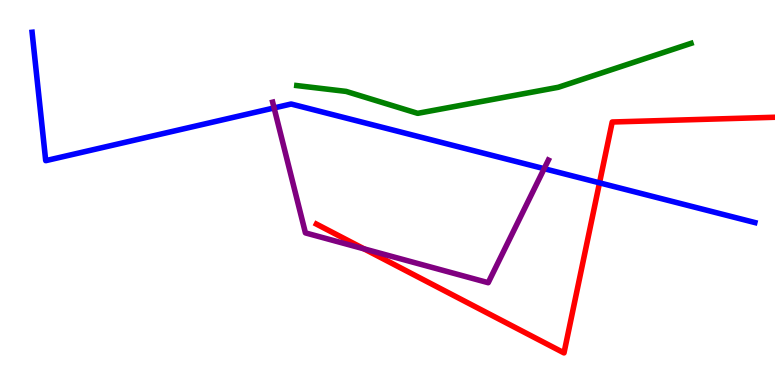[{'lines': ['blue', 'red'], 'intersections': [{'x': 7.74, 'y': 5.25}]}, {'lines': ['green', 'red'], 'intersections': []}, {'lines': ['purple', 'red'], 'intersections': [{'x': 4.7, 'y': 3.54}]}, {'lines': ['blue', 'green'], 'intersections': []}, {'lines': ['blue', 'purple'], 'intersections': [{'x': 3.54, 'y': 7.2}, {'x': 7.02, 'y': 5.62}]}, {'lines': ['green', 'purple'], 'intersections': []}]